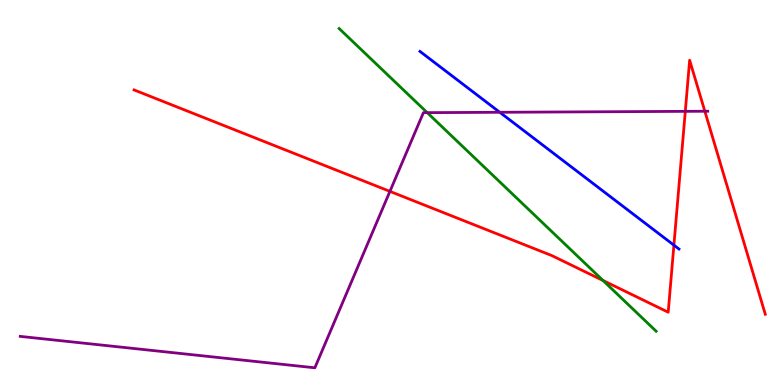[{'lines': ['blue', 'red'], 'intersections': [{'x': 8.7, 'y': 3.63}]}, {'lines': ['green', 'red'], 'intersections': [{'x': 7.78, 'y': 2.71}]}, {'lines': ['purple', 'red'], 'intersections': [{'x': 5.03, 'y': 5.03}, {'x': 8.84, 'y': 7.11}, {'x': 9.09, 'y': 7.11}]}, {'lines': ['blue', 'green'], 'intersections': []}, {'lines': ['blue', 'purple'], 'intersections': [{'x': 6.45, 'y': 7.08}]}, {'lines': ['green', 'purple'], 'intersections': [{'x': 5.51, 'y': 7.07}]}]